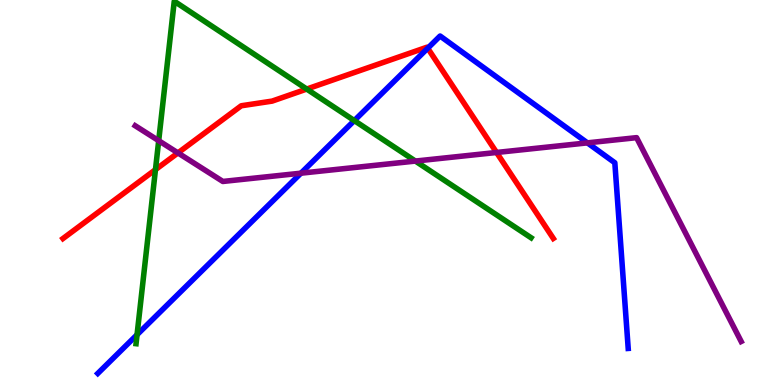[{'lines': ['blue', 'red'], 'intersections': [{'x': 5.52, 'y': 8.75}]}, {'lines': ['green', 'red'], 'intersections': [{'x': 2.01, 'y': 5.59}, {'x': 3.96, 'y': 7.69}]}, {'lines': ['purple', 'red'], 'intersections': [{'x': 2.3, 'y': 6.03}, {'x': 6.41, 'y': 6.04}]}, {'lines': ['blue', 'green'], 'intersections': [{'x': 1.77, 'y': 1.31}, {'x': 4.57, 'y': 6.87}]}, {'lines': ['blue', 'purple'], 'intersections': [{'x': 3.88, 'y': 5.5}, {'x': 7.58, 'y': 6.29}]}, {'lines': ['green', 'purple'], 'intersections': [{'x': 2.05, 'y': 6.35}, {'x': 5.36, 'y': 5.82}]}]